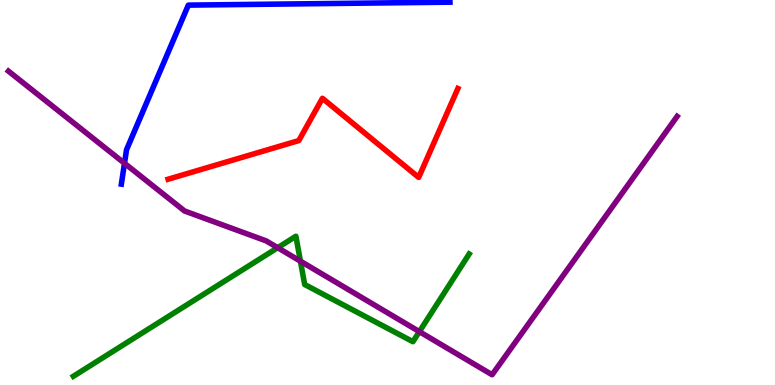[{'lines': ['blue', 'red'], 'intersections': []}, {'lines': ['green', 'red'], 'intersections': []}, {'lines': ['purple', 'red'], 'intersections': []}, {'lines': ['blue', 'green'], 'intersections': []}, {'lines': ['blue', 'purple'], 'intersections': [{'x': 1.61, 'y': 5.76}]}, {'lines': ['green', 'purple'], 'intersections': [{'x': 3.58, 'y': 3.57}, {'x': 3.88, 'y': 3.22}, {'x': 5.41, 'y': 1.39}]}]